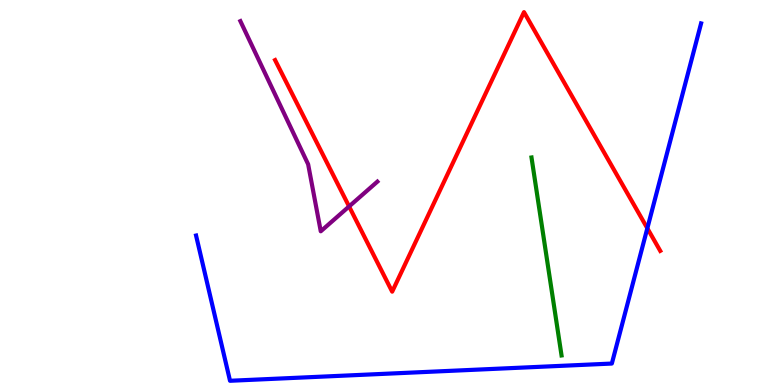[{'lines': ['blue', 'red'], 'intersections': [{'x': 8.35, 'y': 4.07}]}, {'lines': ['green', 'red'], 'intersections': []}, {'lines': ['purple', 'red'], 'intersections': [{'x': 4.5, 'y': 4.64}]}, {'lines': ['blue', 'green'], 'intersections': []}, {'lines': ['blue', 'purple'], 'intersections': []}, {'lines': ['green', 'purple'], 'intersections': []}]